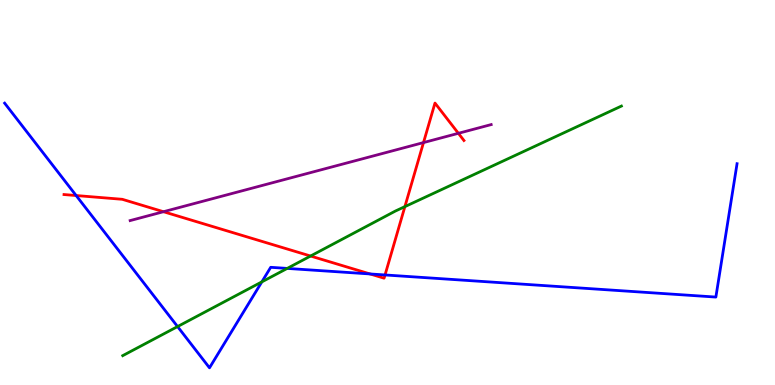[{'lines': ['blue', 'red'], 'intersections': [{'x': 0.982, 'y': 4.92}, {'x': 4.77, 'y': 2.88}, {'x': 4.97, 'y': 2.86}]}, {'lines': ['green', 'red'], 'intersections': [{'x': 4.01, 'y': 3.35}, {'x': 5.22, 'y': 4.63}]}, {'lines': ['purple', 'red'], 'intersections': [{'x': 2.11, 'y': 4.5}, {'x': 5.46, 'y': 6.3}, {'x': 5.91, 'y': 6.54}]}, {'lines': ['blue', 'green'], 'intersections': [{'x': 2.29, 'y': 1.52}, {'x': 3.38, 'y': 2.68}, {'x': 3.71, 'y': 3.03}]}, {'lines': ['blue', 'purple'], 'intersections': []}, {'lines': ['green', 'purple'], 'intersections': []}]